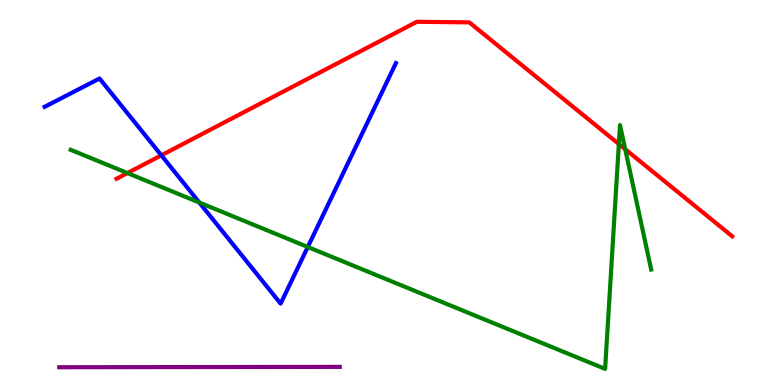[{'lines': ['blue', 'red'], 'intersections': [{'x': 2.08, 'y': 5.97}]}, {'lines': ['green', 'red'], 'intersections': [{'x': 1.64, 'y': 5.51}, {'x': 7.99, 'y': 6.26}, {'x': 8.07, 'y': 6.12}]}, {'lines': ['purple', 'red'], 'intersections': []}, {'lines': ['blue', 'green'], 'intersections': [{'x': 2.57, 'y': 4.74}, {'x': 3.97, 'y': 3.58}]}, {'lines': ['blue', 'purple'], 'intersections': []}, {'lines': ['green', 'purple'], 'intersections': []}]